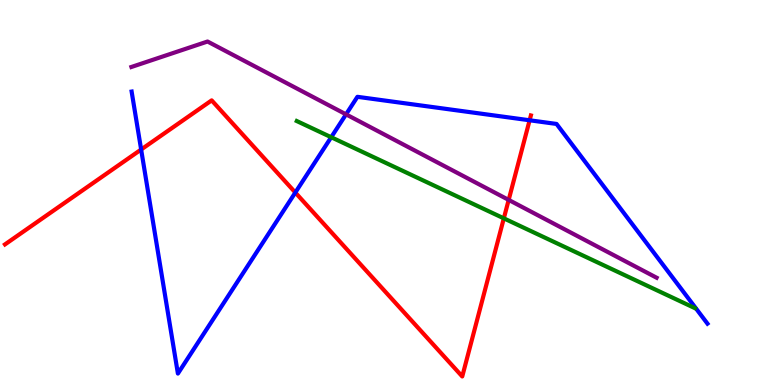[{'lines': ['blue', 'red'], 'intersections': [{'x': 1.82, 'y': 6.12}, {'x': 3.81, 'y': 5.0}, {'x': 6.83, 'y': 6.88}]}, {'lines': ['green', 'red'], 'intersections': [{'x': 6.5, 'y': 4.33}]}, {'lines': ['purple', 'red'], 'intersections': [{'x': 6.56, 'y': 4.81}]}, {'lines': ['blue', 'green'], 'intersections': [{'x': 4.27, 'y': 6.44}]}, {'lines': ['blue', 'purple'], 'intersections': [{'x': 4.47, 'y': 7.03}]}, {'lines': ['green', 'purple'], 'intersections': []}]